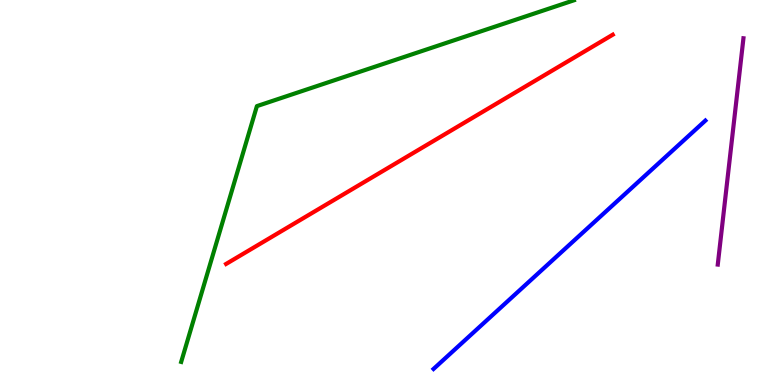[{'lines': ['blue', 'red'], 'intersections': []}, {'lines': ['green', 'red'], 'intersections': []}, {'lines': ['purple', 'red'], 'intersections': []}, {'lines': ['blue', 'green'], 'intersections': []}, {'lines': ['blue', 'purple'], 'intersections': []}, {'lines': ['green', 'purple'], 'intersections': []}]